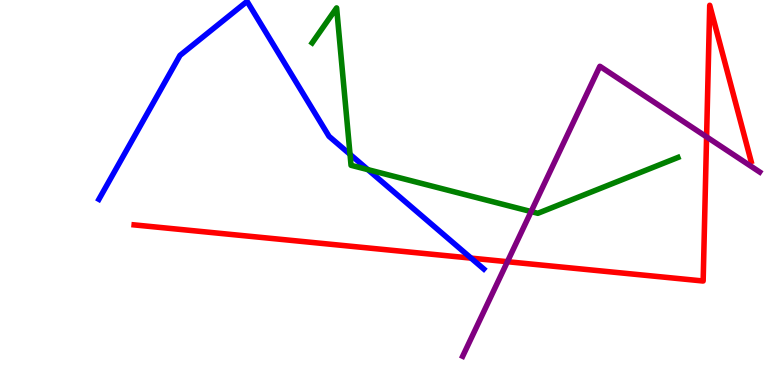[{'lines': ['blue', 'red'], 'intersections': [{'x': 6.08, 'y': 3.3}]}, {'lines': ['green', 'red'], 'intersections': []}, {'lines': ['purple', 'red'], 'intersections': [{'x': 6.55, 'y': 3.2}, {'x': 9.12, 'y': 6.44}]}, {'lines': ['blue', 'green'], 'intersections': [{'x': 4.52, 'y': 5.99}, {'x': 4.75, 'y': 5.59}]}, {'lines': ['blue', 'purple'], 'intersections': []}, {'lines': ['green', 'purple'], 'intersections': [{'x': 6.85, 'y': 4.5}]}]